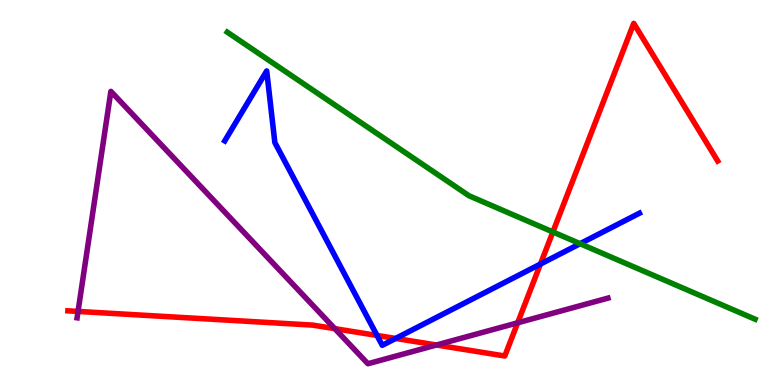[{'lines': ['blue', 'red'], 'intersections': [{'x': 4.86, 'y': 1.29}, {'x': 5.1, 'y': 1.21}, {'x': 6.97, 'y': 3.14}]}, {'lines': ['green', 'red'], 'intersections': [{'x': 7.13, 'y': 3.98}]}, {'lines': ['purple', 'red'], 'intersections': [{'x': 1.01, 'y': 1.91}, {'x': 4.32, 'y': 1.46}, {'x': 5.63, 'y': 1.04}, {'x': 6.68, 'y': 1.62}]}, {'lines': ['blue', 'green'], 'intersections': [{'x': 7.48, 'y': 3.67}]}, {'lines': ['blue', 'purple'], 'intersections': []}, {'lines': ['green', 'purple'], 'intersections': []}]